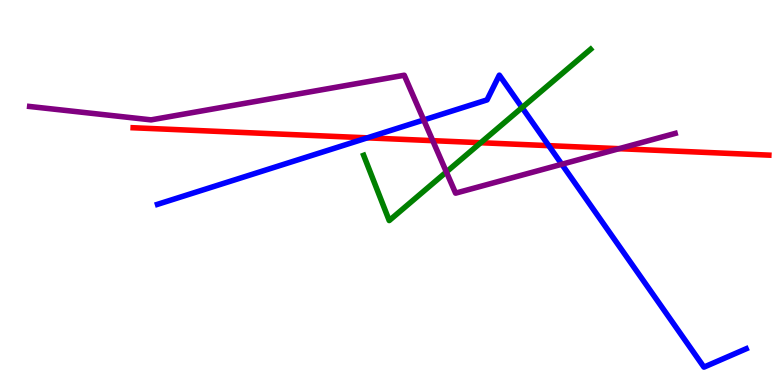[{'lines': ['blue', 'red'], 'intersections': [{'x': 4.74, 'y': 6.42}, {'x': 7.08, 'y': 6.22}]}, {'lines': ['green', 'red'], 'intersections': [{'x': 6.2, 'y': 6.29}]}, {'lines': ['purple', 'red'], 'intersections': [{'x': 5.58, 'y': 6.35}, {'x': 7.99, 'y': 6.14}]}, {'lines': ['blue', 'green'], 'intersections': [{'x': 6.74, 'y': 7.21}]}, {'lines': ['blue', 'purple'], 'intersections': [{'x': 5.47, 'y': 6.88}, {'x': 7.25, 'y': 5.73}]}, {'lines': ['green', 'purple'], 'intersections': [{'x': 5.76, 'y': 5.53}]}]